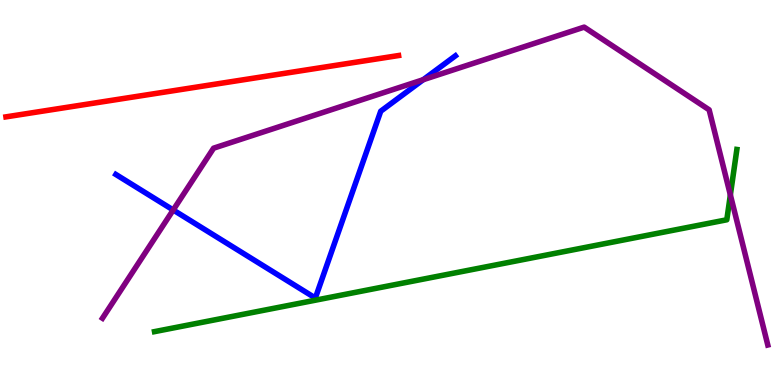[{'lines': ['blue', 'red'], 'intersections': []}, {'lines': ['green', 'red'], 'intersections': []}, {'lines': ['purple', 'red'], 'intersections': []}, {'lines': ['blue', 'green'], 'intersections': []}, {'lines': ['blue', 'purple'], 'intersections': [{'x': 2.23, 'y': 4.55}, {'x': 5.46, 'y': 7.93}]}, {'lines': ['green', 'purple'], 'intersections': [{'x': 9.42, 'y': 4.94}]}]